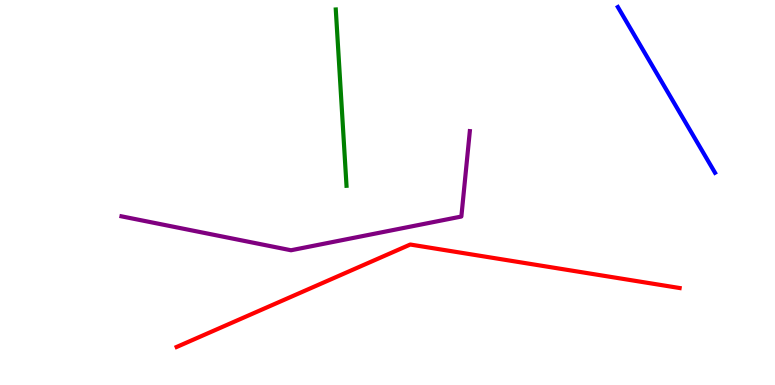[{'lines': ['blue', 'red'], 'intersections': []}, {'lines': ['green', 'red'], 'intersections': []}, {'lines': ['purple', 'red'], 'intersections': []}, {'lines': ['blue', 'green'], 'intersections': []}, {'lines': ['blue', 'purple'], 'intersections': []}, {'lines': ['green', 'purple'], 'intersections': []}]